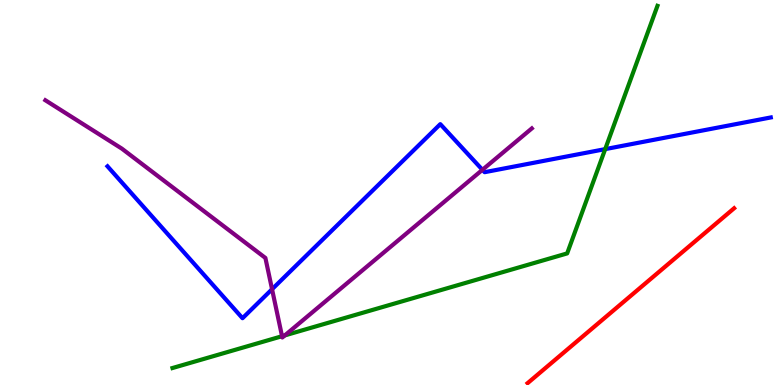[{'lines': ['blue', 'red'], 'intersections': []}, {'lines': ['green', 'red'], 'intersections': []}, {'lines': ['purple', 'red'], 'intersections': []}, {'lines': ['blue', 'green'], 'intersections': [{'x': 7.81, 'y': 6.13}]}, {'lines': ['blue', 'purple'], 'intersections': [{'x': 3.51, 'y': 2.49}, {'x': 6.22, 'y': 5.59}]}, {'lines': ['green', 'purple'], 'intersections': [{'x': 3.64, 'y': 1.27}, {'x': 3.67, 'y': 1.29}]}]